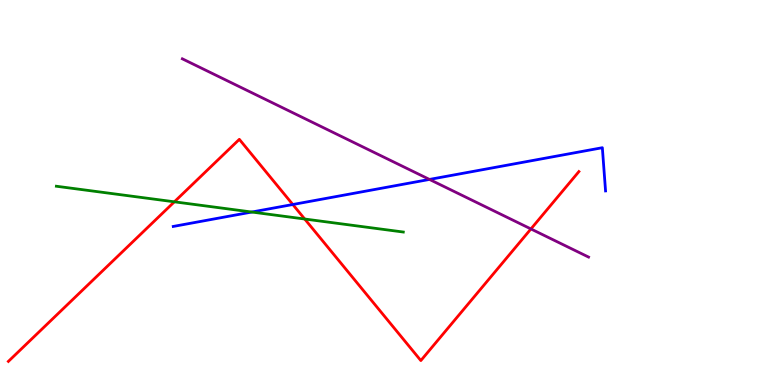[{'lines': ['blue', 'red'], 'intersections': [{'x': 3.78, 'y': 4.69}]}, {'lines': ['green', 'red'], 'intersections': [{'x': 2.25, 'y': 4.76}, {'x': 3.93, 'y': 4.31}]}, {'lines': ['purple', 'red'], 'intersections': [{'x': 6.85, 'y': 4.05}]}, {'lines': ['blue', 'green'], 'intersections': [{'x': 3.25, 'y': 4.49}]}, {'lines': ['blue', 'purple'], 'intersections': [{'x': 5.54, 'y': 5.34}]}, {'lines': ['green', 'purple'], 'intersections': []}]